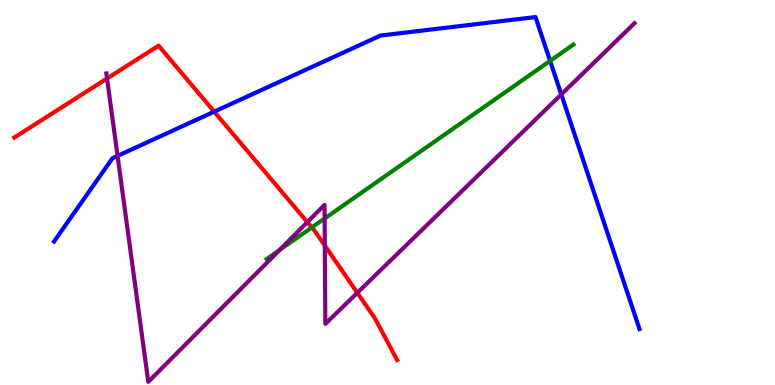[{'lines': ['blue', 'red'], 'intersections': [{'x': 2.76, 'y': 7.1}]}, {'lines': ['green', 'red'], 'intersections': [{'x': 4.02, 'y': 4.09}]}, {'lines': ['purple', 'red'], 'intersections': [{'x': 1.38, 'y': 7.96}, {'x': 3.97, 'y': 4.23}, {'x': 4.19, 'y': 3.62}, {'x': 4.61, 'y': 2.39}]}, {'lines': ['blue', 'green'], 'intersections': [{'x': 7.1, 'y': 8.42}]}, {'lines': ['blue', 'purple'], 'intersections': [{'x': 1.52, 'y': 5.95}, {'x': 7.24, 'y': 7.55}]}, {'lines': ['green', 'purple'], 'intersections': [{'x': 3.61, 'y': 3.51}, {'x': 4.19, 'y': 4.33}]}]